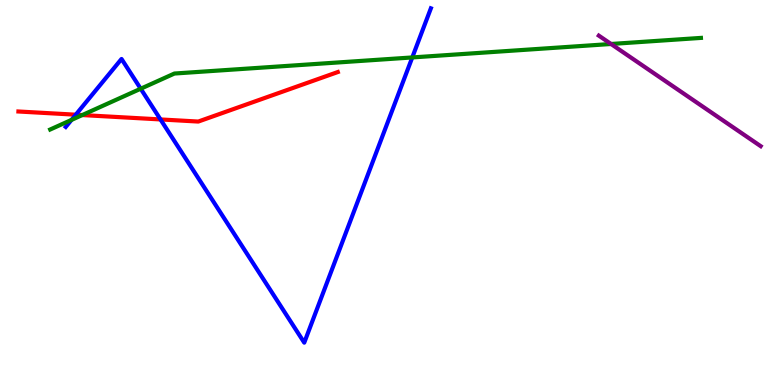[{'lines': ['blue', 'red'], 'intersections': [{'x': 0.978, 'y': 7.02}, {'x': 2.07, 'y': 6.9}]}, {'lines': ['green', 'red'], 'intersections': [{'x': 1.06, 'y': 7.01}]}, {'lines': ['purple', 'red'], 'intersections': []}, {'lines': ['blue', 'green'], 'intersections': [{'x': 0.923, 'y': 6.89}, {'x': 1.82, 'y': 7.7}, {'x': 5.32, 'y': 8.51}]}, {'lines': ['blue', 'purple'], 'intersections': []}, {'lines': ['green', 'purple'], 'intersections': [{'x': 7.88, 'y': 8.86}]}]